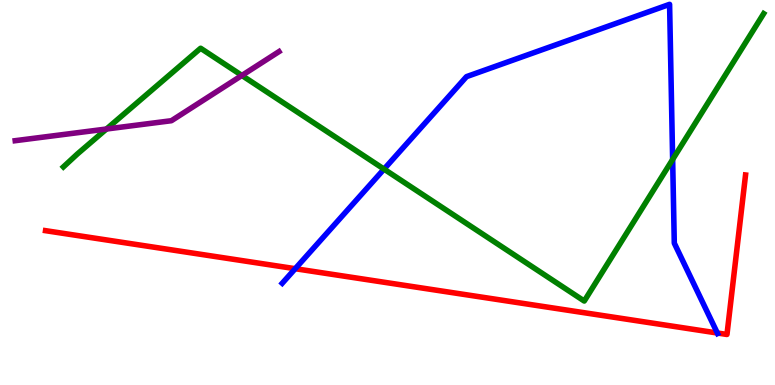[{'lines': ['blue', 'red'], 'intersections': [{'x': 3.81, 'y': 3.02}, {'x': 9.26, 'y': 1.35}]}, {'lines': ['green', 'red'], 'intersections': []}, {'lines': ['purple', 'red'], 'intersections': []}, {'lines': ['blue', 'green'], 'intersections': [{'x': 4.96, 'y': 5.61}, {'x': 8.68, 'y': 5.86}]}, {'lines': ['blue', 'purple'], 'intersections': []}, {'lines': ['green', 'purple'], 'intersections': [{'x': 1.37, 'y': 6.65}, {'x': 3.12, 'y': 8.04}]}]